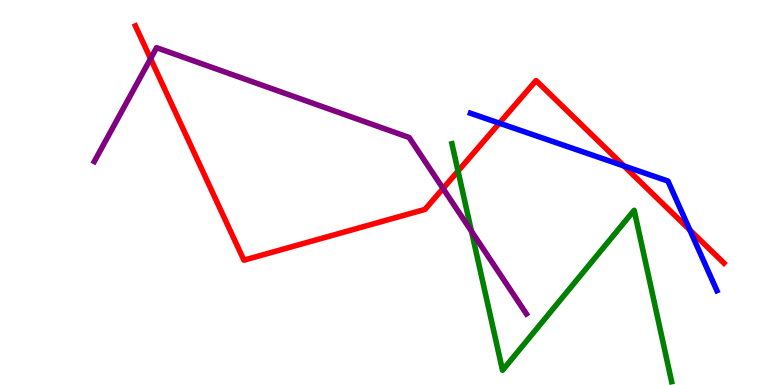[{'lines': ['blue', 'red'], 'intersections': [{'x': 6.44, 'y': 6.8}, {'x': 8.05, 'y': 5.69}, {'x': 8.9, 'y': 4.03}]}, {'lines': ['green', 'red'], 'intersections': [{'x': 5.91, 'y': 5.56}]}, {'lines': ['purple', 'red'], 'intersections': [{'x': 1.94, 'y': 8.48}, {'x': 5.72, 'y': 5.1}]}, {'lines': ['blue', 'green'], 'intersections': []}, {'lines': ['blue', 'purple'], 'intersections': []}, {'lines': ['green', 'purple'], 'intersections': [{'x': 6.08, 'y': 3.99}]}]